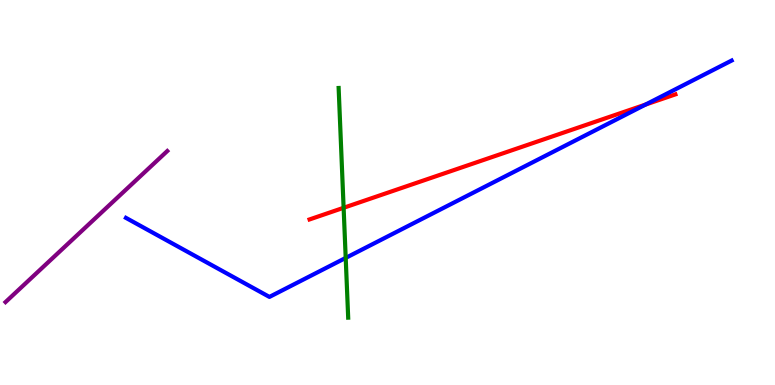[{'lines': ['blue', 'red'], 'intersections': [{'x': 8.33, 'y': 7.28}]}, {'lines': ['green', 'red'], 'intersections': [{'x': 4.43, 'y': 4.6}]}, {'lines': ['purple', 'red'], 'intersections': []}, {'lines': ['blue', 'green'], 'intersections': [{'x': 4.46, 'y': 3.3}]}, {'lines': ['blue', 'purple'], 'intersections': []}, {'lines': ['green', 'purple'], 'intersections': []}]